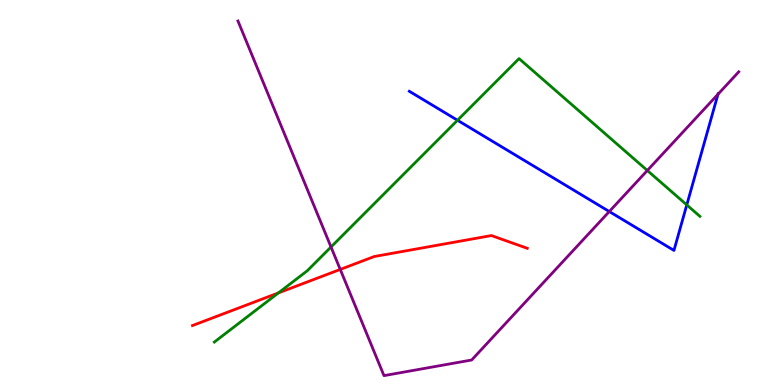[{'lines': ['blue', 'red'], 'intersections': []}, {'lines': ['green', 'red'], 'intersections': [{'x': 3.59, 'y': 2.39}]}, {'lines': ['purple', 'red'], 'intersections': [{'x': 4.39, 'y': 3.0}]}, {'lines': ['blue', 'green'], 'intersections': [{'x': 5.9, 'y': 6.88}, {'x': 8.86, 'y': 4.68}]}, {'lines': ['blue', 'purple'], 'intersections': [{'x': 7.86, 'y': 4.51}, {'x': 9.26, 'y': 7.55}]}, {'lines': ['green', 'purple'], 'intersections': [{'x': 4.27, 'y': 3.58}, {'x': 8.35, 'y': 5.57}]}]